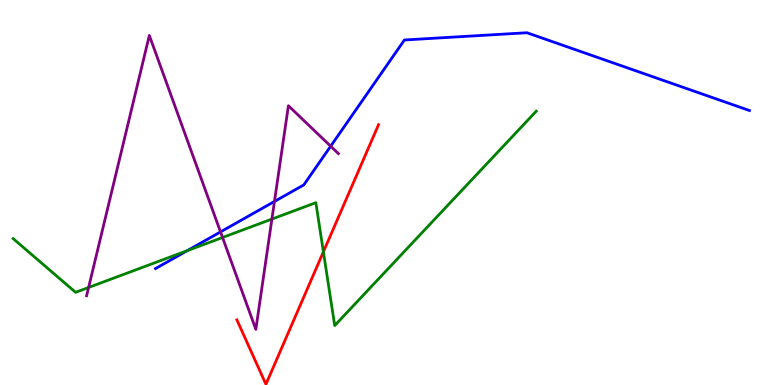[{'lines': ['blue', 'red'], 'intersections': []}, {'lines': ['green', 'red'], 'intersections': [{'x': 4.17, 'y': 3.46}]}, {'lines': ['purple', 'red'], 'intersections': []}, {'lines': ['blue', 'green'], 'intersections': [{'x': 2.42, 'y': 3.49}]}, {'lines': ['blue', 'purple'], 'intersections': [{'x': 2.85, 'y': 3.98}, {'x': 3.54, 'y': 4.77}, {'x': 4.27, 'y': 6.2}]}, {'lines': ['green', 'purple'], 'intersections': [{'x': 1.14, 'y': 2.53}, {'x': 2.87, 'y': 3.83}, {'x': 3.51, 'y': 4.31}]}]